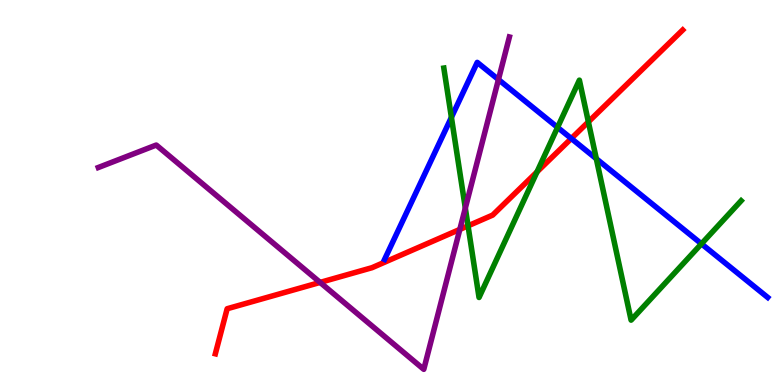[{'lines': ['blue', 'red'], 'intersections': [{'x': 7.37, 'y': 6.4}]}, {'lines': ['green', 'red'], 'intersections': [{'x': 6.04, 'y': 4.13}, {'x': 6.93, 'y': 5.54}, {'x': 7.59, 'y': 6.83}]}, {'lines': ['purple', 'red'], 'intersections': [{'x': 4.13, 'y': 2.66}, {'x': 5.93, 'y': 4.04}]}, {'lines': ['blue', 'green'], 'intersections': [{'x': 5.82, 'y': 6.95}, {'x': 7.19, 'y': 6.69}, {'x': 7.69, 'y': 5.88}, {'x': 9.05, 'y': 3.67}]}, {'lines': ['blue', 'purple'], 'intersections': [{'x': 6.43, 'y': 7.93}]}, {'lines': ['green', 'purple'], 'intersections': [{'x': 6.0, 'y': 4.59}]}]